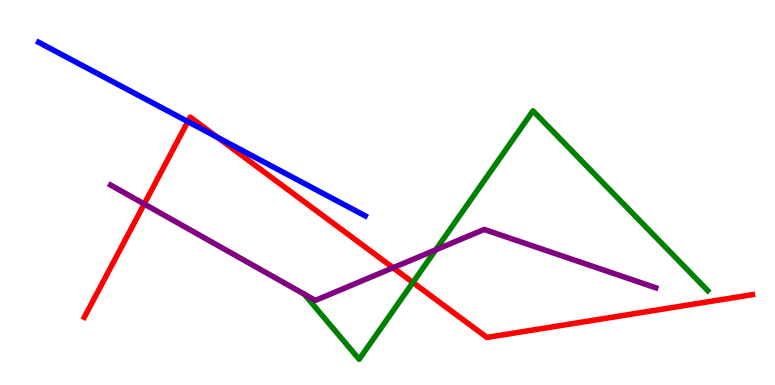[{'lines': ['blue', 'red'], 'intersections': [{'x': 2.42, 'y': 6.84}, {'x': 2.81, 'y': 6.43}]}, {'lines': ['green', 'red'], 'intersections': [{'x': 5.33, 'y': 2.66}]}, {'lines': ['purple', 'red'], 'intersections': [{'x': 1.86, 'y': 4.7}, {'x': 5.07, 'y': 3.05}]}, {'lines': ['blue', 'green'], 'intersections': []}, {'lines': ['blue', 'purple'], 'intersections': []}, {'lines': ['green', 'purple'], 'intersections': [{'x': 5.62, 'y': 3.51}]}]